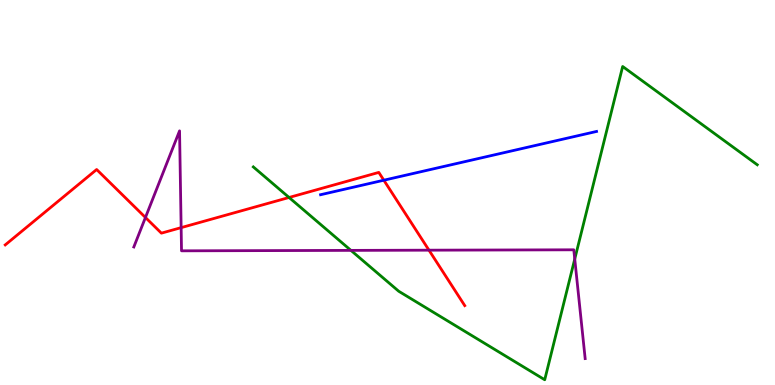[{'lines': ['blue', 'red'], 'intersections': [{'x': 4.95, 'y': 5.32}]}, {'lines': ['green', 'red'], 'intersections': [{'x': 3.73, 'y': 4.87}]}, {'lines': ['purple', 'red'], 'intersections': [{'x': 1.88, 'y': 4.35}, {'x': 2.34, 'y': 4.09}, {'x': 5.54, 'y': 3.5}]}, {'lines': ['blue', 'green'], 'intersections': []}, {'lines': ['blue', 'purple'], 'intersections': []}, {'lines': ['green', 'purple'], 'intersections': [{'x': 4.53, 'y': 3.5}, {'x': 7.42, 'y': 3.27}]}]